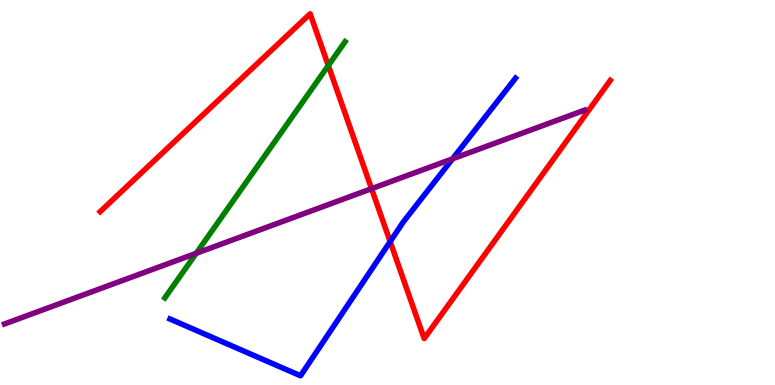[{'lines': ['blue', 'red'], 'intersections': [{'x': 5.03, 'y': 3.72}]}, {'lines': ['green', 'red'], 'intersections': [{'x': 4.24, 'y': 8.3}]}, {'lines': ['purple', 'red'], 'intersections': [{'x': 4.79, 'y': 5.1}]}, {'lines': ['blue', 'green'], 'intersections': []}, {'lines': ['blue', 'purple'], 'intersections': [{'x': 5.84, 'y': 5.87}]}, {'lines': ['green', 'purple'], 'intersections': [{'x': 2.53, 'y': 3.42}]}]